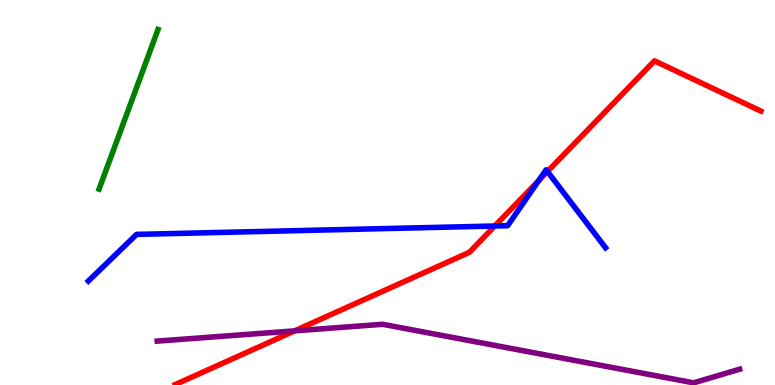[{'lines': ['blue', 'red'], 'intersections': [{'x': 6.38, 'y': 4.13}, {'x': 6.95, 'y': 5.31}, {'x': 7.06, 'y': 5.54}]}, {'lines': ['green', 'red'], 'intersections': []}, {'lines': ['purple', 'red'], 'intersections': [{'x': 3.8, 'y': 1.41}]}, {'lines': ['blue', 'green'], 'intersections': []}, {'lines': ['blue', 'purple'], 'intersections': []}, {'lines': ['green', 'purple'], 'intersections': []}]